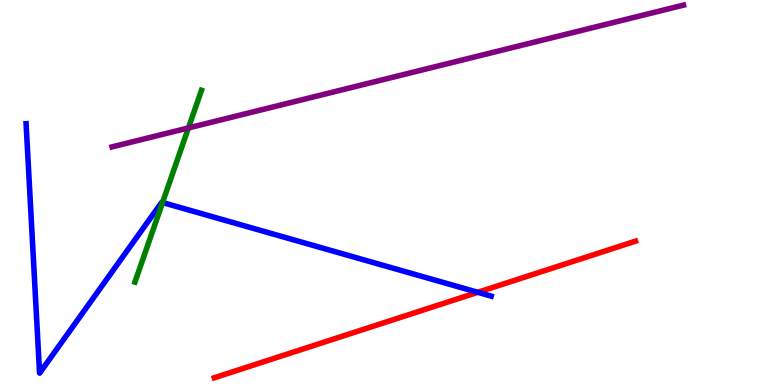[{'lines': ['blue', 'red'], 'intersections': [{'x': 6.16, 'y': 2.41}]}, {'lines': ['green', 'red'], 'intersections': []}, {'lines': ['purple', 'red'], 'intersections': []}, {'lines': ['blue', 'green'], 'intersections': [{'x': 2.1, 'y': 4.74}]}, {'lines': ['blue', 'purple'], 'intersections': []}, {'lines': ['green', 'purple'], 'intersections': [{'x': 2.43, 'y': 6.68}]}]